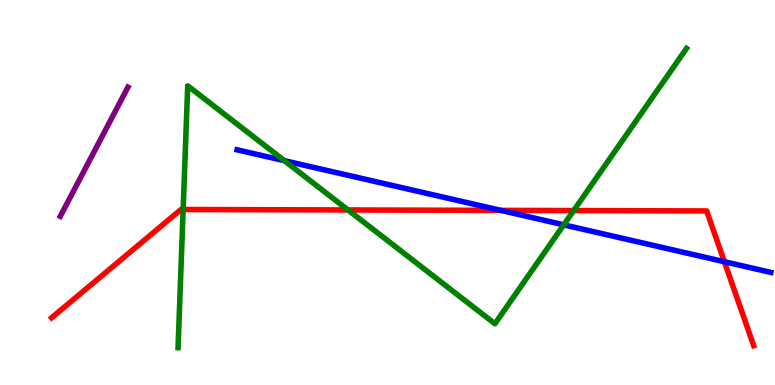[{'lines': ['blue', 'red'], 'intersections': [{'x': 6.46, 'y': 4.54}, {'x': 9.35, 'y': 3.2}]}, {'lines': ['green', 'red'], 'intersections': [{'x': 2.36, 'y': 4.56}, {'x': 4.49, 'y': 4.55}, {'x': 7.4, 'y': 4.53}]}, {'lines': ['purple', 'red'], 'intersections': []}, {'lines': ['blue', 'green'], 'intersections': [{'x': 3.67, 'y': 5.83}, {'x': 7.27, 'y': 4.16}]}, {'lines': ['blue', 'purple'], 'intersections': []}, {'lines': ['green', 'purple'], 'intersections': []}]